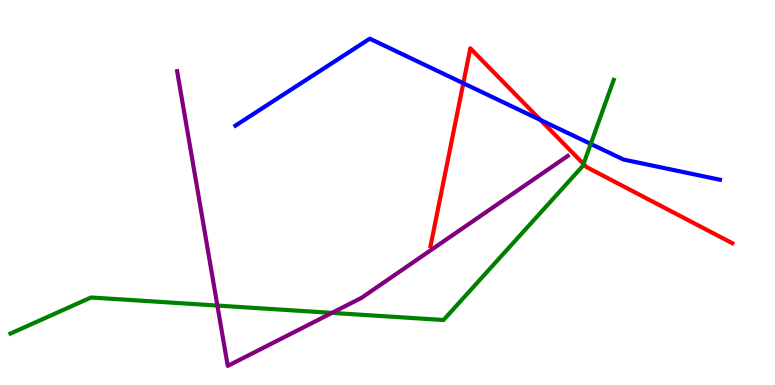[{'lines': ['blue', 'red'], 'intersections': [{'x': 5.98, 'y': 7.84}, {'x': 6.97, 'y': 6.88}]}, {'lines': ['green', 'red'], 'intersections': [{'x': 7.53, 'y': 5.74}]}, {'lines': ['purple', 'red'], 'intersections': []}, {'lines': ['blue', 'green'], 'intersections': [{'x': 7.62, 'y': 6.26}]}, {'lines': ['blue', 'purple'], 'intersections': []}, {'lines': ['green', 'purple'], 'intersections': [{'x': 2.8, 'y': 2.06}, {'x': 4.28, 'y': 1.87}]}]